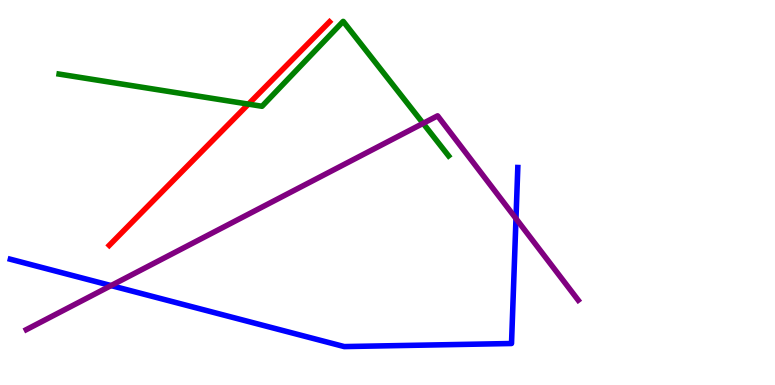[{'lines': ['blue', 'red'], 'intersections': []}, {'lines': ['green', 'red'], 'intersections': [{'x': 3.21, 'y': 7.3}]}, {'lines': ['purple', 'red'], 'intersections': []}, {'lines': ['blue', 'green'], 'intersections': []}, {'lines': ['blue', 'purple'], 'intersections': [{'x': 1.43, 'y': 2.58}, {'x': 6.66, 'y': 4.32}]}, {'lines': ['green', 'purple'], 'intersections': [{'x': 5.46, 'y': 6.8}]}]